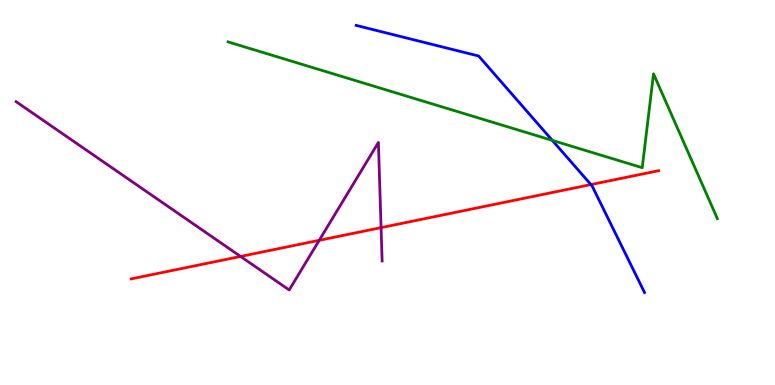[{'lines': ['blue', 'red'], 'intersections': [{'x': 7.62, 'y': 5.21}]}, {'lines': ['green', 'red'], 'intersections': []}, {'lines': ['purple', 'red'], 'intersections': [{'x': 3.1, 'y': 3.34}, {'x': 4.12, 'y': 3.76}, {'x': 4.92, 'y': 4.09}]}, {'lines': ['blue', 'green'], 'intersections': [{'x': 7.13, 'y': 6.35}]}, {'lines': ['blue', 'purple'], 'intersections': []}, {'lines': ['green', 'purple'], 'intersections': []}]